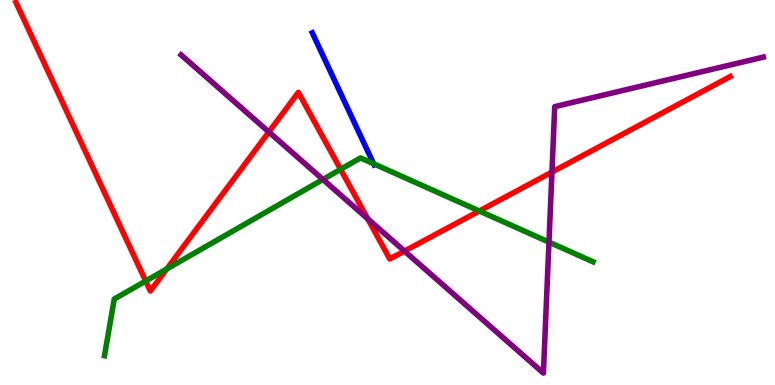[{'lines': ['blue', 'red'], 'intersections': []}, {'lines': ['green', 'red'], 'intersections': [{'x': 1.88, 'y': 2.7}, {'x': 2.15, 'y': 3.01}, {'x': 4.39, 'y': 5.6}, {'x': 6.19, 'y': 4.52}]}, {'lines': ['purple', 'red'], 'intersections': [{'x': 3.47, 'y': 6.57}, {'x': 4.75, 'y': 4.32}, {'x': 5.22, 'y': 3.48}, {'x': 7.12, 'y': 5.53}]}, {'lines': ['blue', 'green'], 'intersections': [{'x': 4.82, 'y': 5.75}]}, {'lines': ['blue', 'purple'], 'intersections': []}, {'lines': ['green', 'purple'], 'intersections': [{'x': 4.17, 'y': 5.34}, {'x': 7.08, 'y': 3.71}]}]